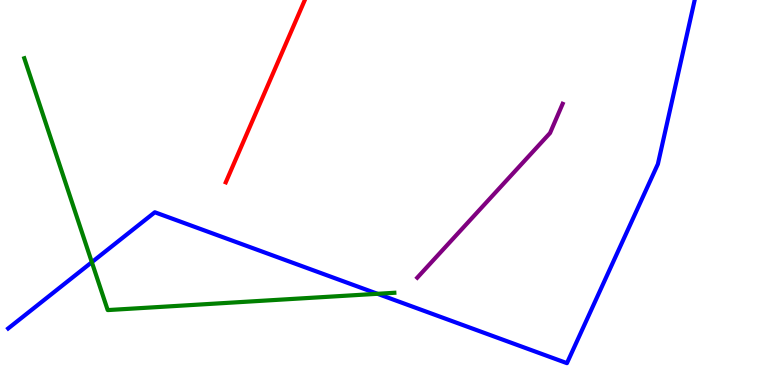[{'lines': ['blue', 'red'], 'intersections': []}, {'lines': ['green', 'red'], 'intersections': []}, {'lines': ['purple', 'red'], 'intersections': []}, {'lines': ['blue', 'green'], 'intersections': [{'x': 1.18, 'y': 3.19}, {'x': 4.87, 'y': 2.37}]}, {'lines': ['blue', 'purple'], 'intersections': []}, {'lines': ['green', 'purple'], 'intersections': []}]